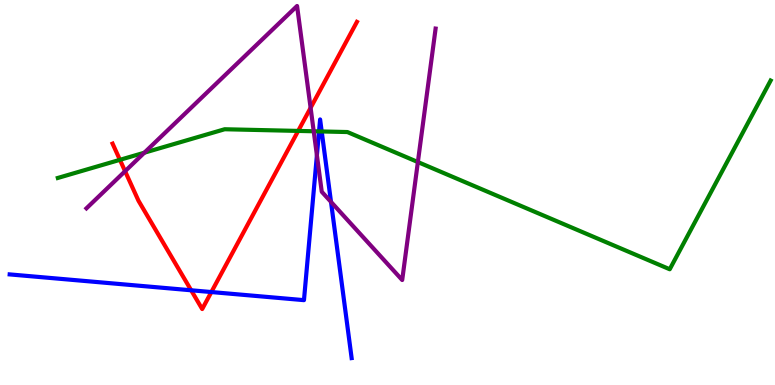[{'lines': ['blue', 'red'], 'intersections': [{'x': 2.47, 'y': 2.46}, {'x': 2.73, 'y': 2.41}]}, {'lines': ['green', 'red'], 'intersections': [{'x': 1.55, 'y': 5.85}, {'x': 3.85, 'y': 6.6}]}, {'lines': ['purple', 'red'], 'intersections': [{'x': 1.61, 'y': 5.55}, {'x': 4.01, 'y': 7.2}]}, {'lines': ['blue', 'green'], 'intersections': [{'x': 4.12, 'y': 6.59}, {'x': 4.15, 'y': 6.59}]}, {'lines': ['blue', 'purple'], 'intersections': [{'x': 4.09, 'y': 5.97}, {'x': 4.27, 'y': 4.76}]}, {'lines': ['green', 'purple'], 'intersections': [{'x': 1.86, 'y': 6.03}, {'x': 4.05, 'y': 6.59}, {'x': 5.39, 'y': 5.79}]}]